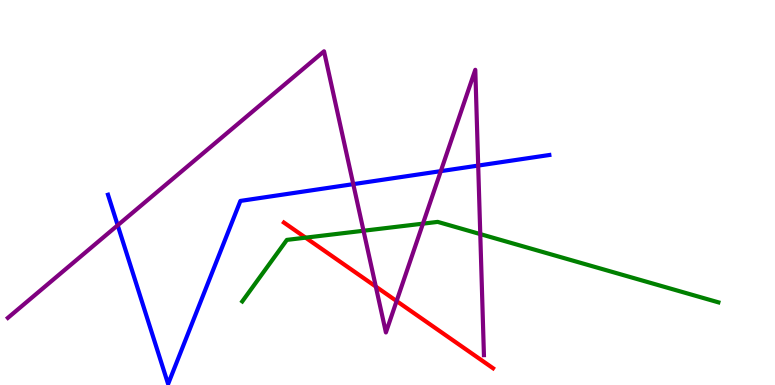[{'lines': ['blue', 'red'], 'intersections': []}, {'lines': ['green', 'red'], 'intersections': [{'x': 3.94, 'y': 3.83}]}, {'lines': ['purple', 'red'], 'intersections': [{'x': 4.85, 'y': 2.56}, {'x': 5.12, 'y': 2.18}]}, {'lines': ['blue', 'green'], 'intersections': []}, {'lines': ['blue', 'purple'], 'intersections': [{'x': 1.52, 'y': 4.15}, {'x': 4.56, 'y': 5.22}, {'x': 5.69, 'y': 5.55}, {'x': 6.17, 'y': 5.7}]}, {'lines': ['green', 'purple'], 'intersections': [{'x': 4.69, 'y': 4.01}, {'x': 5.46, 'y': 4.19}, {'x': 6.2, 'y': 3.92}]}]